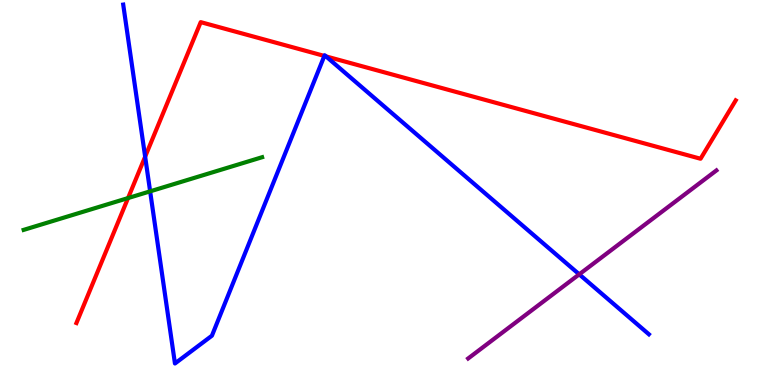[{'lines': ['blue', 'red'], 'intersections': [{'x': 1.87, 'y': 5.93}, {'x': 4.19, 'y': 8.55}, {'x': 4.21, 'y': 8.54}]}, {'lines': ['green', 'red'], 'intersections': [{'x': 1.65, 'y': 4.86}]}, {'lines': ['purple', 'red'], 'intersections': []}, {'lines': ['blue', 'green'], 'intersections': [{'x': 1.94, 'y': 5.03}]}, {'lines': ['blue', 'purple'], 'intersections': [{'x': 7.47, 'y': 2.87}]}, {'lines': ['green', 'purple'], 'intersections': []}]